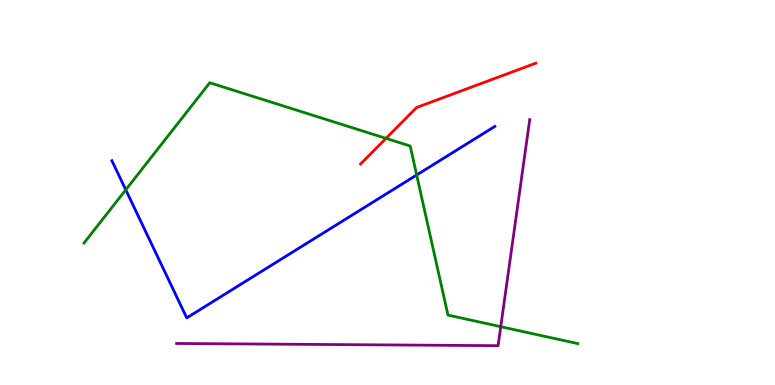[{'lines': ['blue', 'red'], 'intersections': []}, {'lines': ['green', 'red'], 'intersections': [{'x': 4.98, 'y': 6.41}]}, {'lines': ['purple', 'red'], 'intersections': []}, {'lines': ['blue', 'green'], 'intersections': [{'x': 1.62, 'y': 5.07}, {'x': 5.38, 'y': 5.45}]}, {'lines': ['blue', 'purple'], 'intersections': []}, {'lines': ['green', 'purple'], 'intersections': [{'x': 6.46, 'y': 1.51}]}]